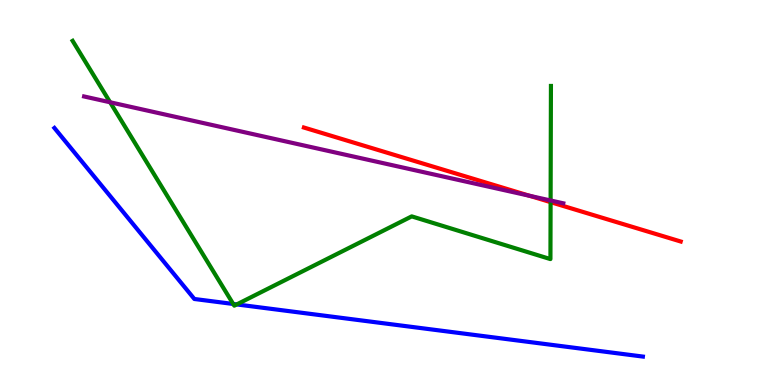[{'lines': ['blue', 'red'], 'intersections': []}, {'lines': ['green', 'red'], 'intersections': [{'x': 7.1, 'y': 4.75}]}, {'lines': ['purple', 'red'], 'intersections': [{'x': 6.83, 'y': 4.91}]}, {'lines': ['blue', 'green'], 'intersections': [{'x': 3.01, 'y': 2.1}, {'x': 3.05, 'y': 2.09}]}, {'lines': ['blue', 'purple'], 'intersections': []}, {'lines': ['green', 'purple'], 'intersections': [{'x': 1.42, 'y': 7.34}, {'x': 7.1, 'y': 4.79}]}]